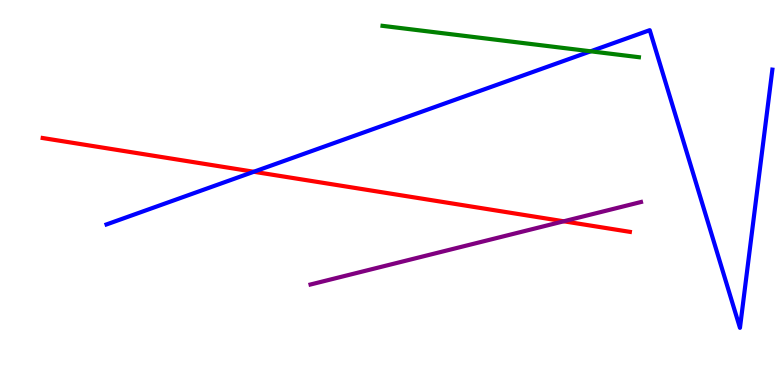[{'lines': ['blue', 'red'], 'intersections': [{'x': 3.27, 'y': 5.54}]}, {'lines': ['green', 'red'], 'intersections': []}, {'lines': ['purple', 'red'], 'intersections': [{'x': 7.27, 'y': 4.25}]}, {'lines': ['blue', 'green'], 'intersections': [{'x': 7.62, 'y': 8.67}]}, {'lines': ['blue', 'purple'], 'intersections': []}, {'lines': ['green', 'purple'], 'intersections': []}]